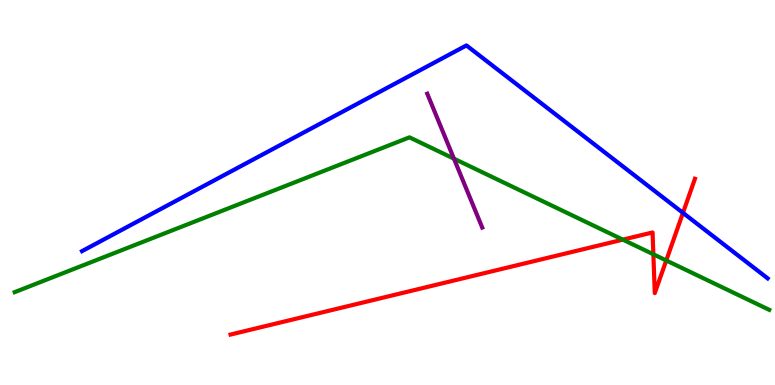[{'lines': ['blue', 'red'], 'intersections': [{'x': 8.81, 'y': 4.47}]}, {'lines': ['green', 'red'], 'intersections': [{'x': 8.04, 'y': 3.78}, {'x': 8.43, 'y': 3.4}, {'x': 8.6, 'y': 3.23}]}, {'lines': ['purple', 'red'], 'intersections': []}, {'lines': ['blue', 'green'], 'intersections': []}, {'lines': ['blue', 'purple'], 'intersections': []}, {'lines': ['green', 'purple'], 'intersections': [{'x': 5.86, 'y': 5.88}]}]